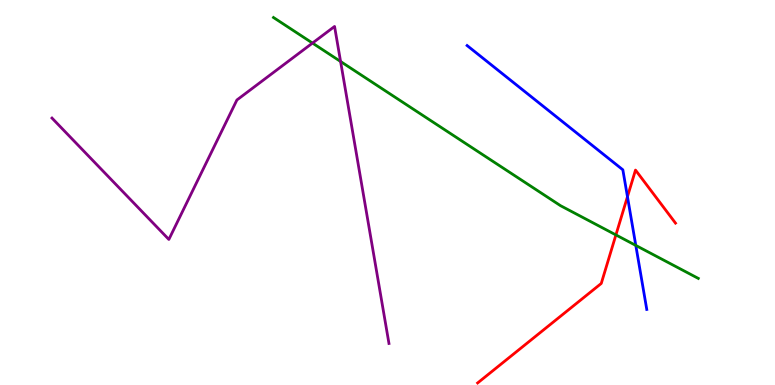[{'lines': ['blue', 'red'], 'intersections': [{'x': 8.1, 'y': 4.89}]}, {'lines': ['green', 'red'], 'intersections': [{'x': 7.95, 'y': 3.9}]}, {'lines': ['purple', 'red'], 'intersections': []}, {'lines': ['blue', 'green'], 'intersections': [{'x': 8.2, 'y': 3.63}]}, {'lines': ['blue', 'purple'], 'intersections': []}, {'lines': ['green', 'purple'], 'intersections': [{'x': 4.03, 'y': 8.88}, {'x': 4.39, 'y': 8.4}]}]